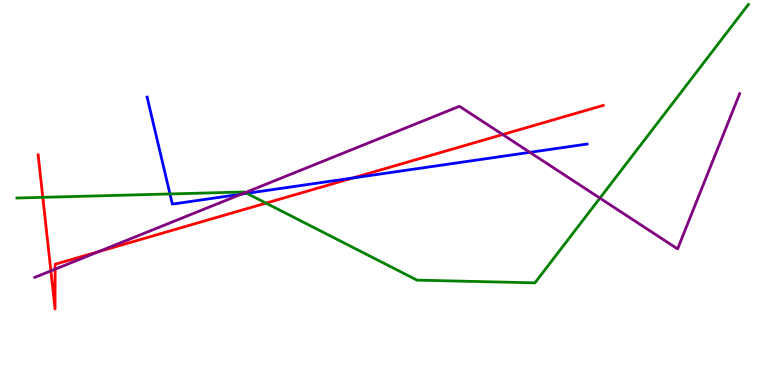[{'lines': ['blue', 'red'], 'intersections': [{'x': 4.55, 'y': 5.38}]}, {'lines': ['green', 'red'], 'intersections': [{'x': 0.552, 'y': 4.87}, {'x': 3.43, 'y': 4.72}]}, {'lines': ['purple', 'red'], 'intersections': [{'x': 0.656, 'y': 2.96}, {'x': 0.712, 'y': 3.01}, {'x': 1.27, 'y': 3.46}, {'x': 6.49, 'y': 6.51}]}, {'lines': ['blue', 'green'], 'intersections': [{'x': 2.19, 'y': 4.96}, {'x': 3.18, 'y': 4.98}]}, {'lines': ['blue', 'purple'], 'intersections': [{'x': 3.12, 'y': 4.96}, {'x': 6.84, 'y': 6.04}]}, {'lines': ['green', 'purple'], 'intersections': [{'x': 3.17, 'y': 5.0}, {'x': 7.74, 'y': 4.85}]}]